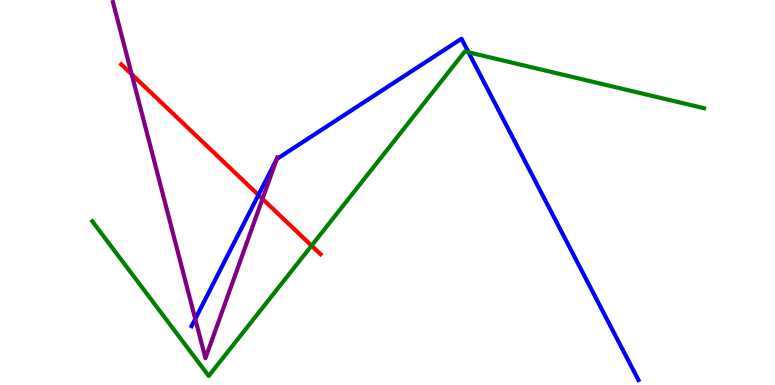[{'lines': ['blue', 'red'], 'intersections': [{'x': 3.33, 'y': 4.93}]}, {'lines': ['green', 'red'], 'intersections': [{'x': 4.02, 'y': 3.62}]}, {'lines': ['purple', 'red'], 'intersections': [{'x': 1.7, 'y': 8.07}, {'x': 3.39, 'y': 4.83}]}, {'lines': ['blue', 'green'], 'intersections': [{'x': 6.05, 'y': 8.64}]}, {'lines': ['blue', 'purple'], 'intersections': [{'x': 2.52, 'y': 1.72}, {'x': 3.57, 'y': 5.87}]}, {'lines': ['green', 'purple'], 'intersections': []}]